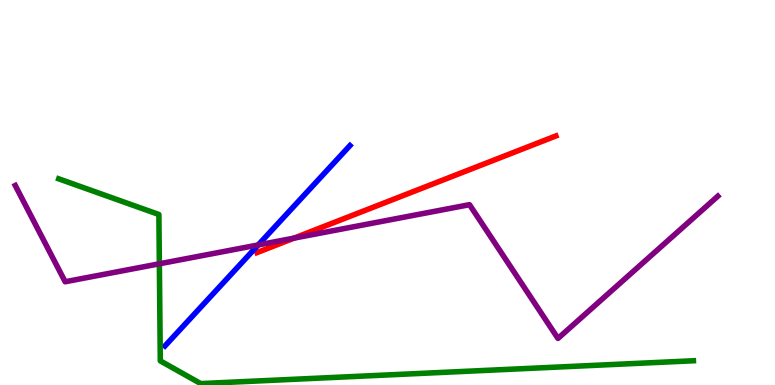[{'lines': ['blue', 'red'], 'intersections': []}, {'lines': ['green', 'red'], 'intersections': []}, {'lines': ['purple', 'red'], 'intersections': [{'x': 3.79, 'y': 3.82}]}, {'lines': ['blue', 'green'], 'intersections': []}, {'lines': ['blue', 'purple'], 'intersections': [{'x': 3.33, 'y': 3.64}]}, {'lines': ['green', 'purple'], 'intersections': [{'x': 2.06, 'y': 3.15}]}]